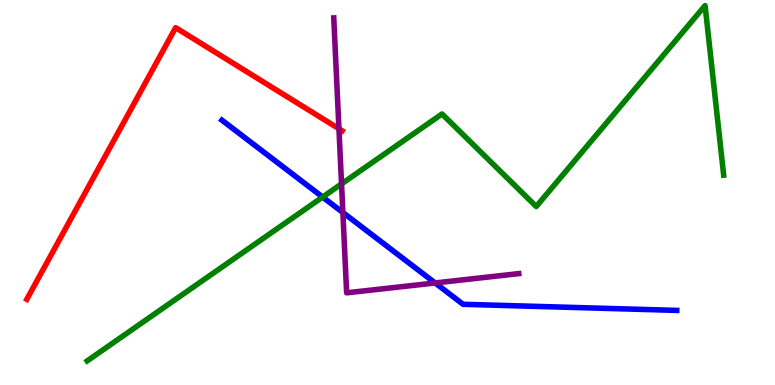[{'lines': ['blue', 'red'], 'intersections': []}, {'lines': ['green', 'red'], 'intersections': []}, {'lines': ['purple', 'red'], 'intersections': [{'x': 4.37, 'y': 6.66}]}, {'lines': ['blue', 'green'], 'intersections': [{'x': 4.16, 'y': 4.88}]}, {'lines': ['blue', 'purple'], 'intersections': [{'x': 4.42, 'y': 4.48}, {'x': 5.61, 'y': 2.65}]}, {'lines': ['green', 'purple'], 'intersections': [{'x': 4.41, 'y': 5.22}]}]